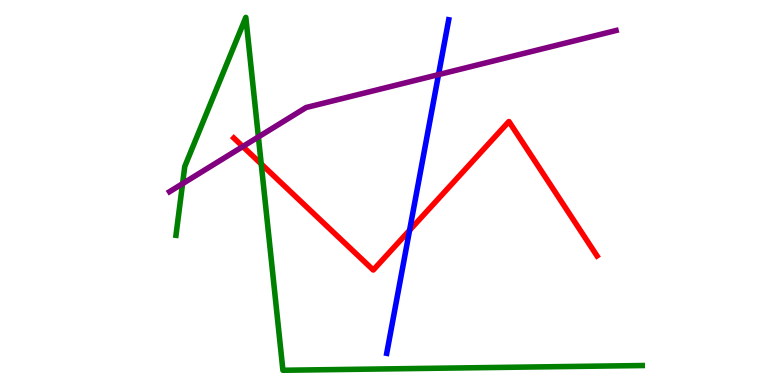[{'lines': ['blue', 'red'], 'intersections': [{'x': 5.29, 'y': 4.02}]}, {'lines': ['green', 'red'], 'intersections': [{'x': 3.37, 'y': 5.74}]}, {'lines': ['purple', 'red'], 'intersections': [{'x': 3.13, 'y': 6.19}]}, {'lines': ['blue', 'green'], 'intersections': []}, {'lines': ['blue', 'purple'], 'intersections': [{'x': 5.66, 'y': 8.06}]}, {'lines': ['green', 'purple'], 'intersections': [{'x': 2.36, 'y': 5.23}, {'x': 3.33, 'y': 6.44}]}]